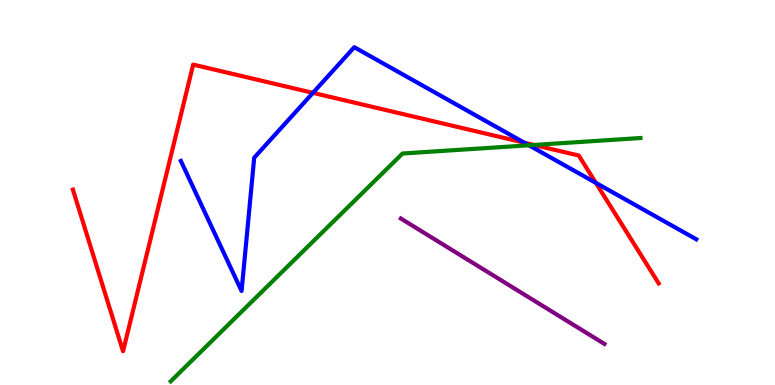[{'lines': ['blue', 'red'], 'intersections': [{'x': 4.04, 'y': 7.59}, {'x': 6.77, 'y': 6.29}, {'x': 7.69, 'y': 5.25}]}, {'lines': ['green', 'red'], 'intersections': [{'x': 6.89, 'y': 6.23}]}, {'lines': ['purple', 'red'], 'intersections': []}, {'lines': ['blue', 'green'], 'intersections': [{'x': 6.83, 'y': 6.23}]}, {'lines': ['blue', 'purple'], 'intersections': []}, {'lines': ['green', 'purple'], 'intersections': []}]